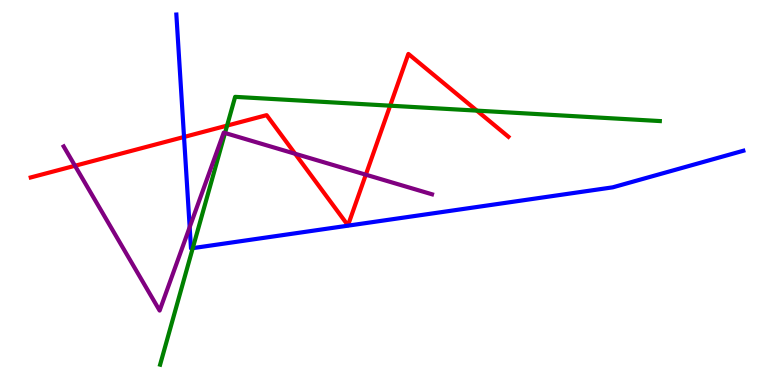[{'lines': ['blue', 'red'], 'intersections': [{'x': 2.37, 'y': 6.44}]}, {'lines': ['green', 'red'], 'intersections': [{'x': 2.93, 'y': 6.74}, {'x': 5.03, 'y': 7.25}, {'x': 6.15, 'y': 7.13}]}, {'lines': ['purple', 'red'], 'intersections': [{'x': 0.968, 'y': 5.69}, {'x': 3.81, 'y': 6.01}, {'x': 4.72, 'y': 5.46}]}, {'lines': ['blue', 'green'], 'intersections': [{'x': 2.49, 'y': 3.55}]}, {'lines': ['blue', 'purple'], 'intersections': [{'x': 2.45, 'y': 4.1}]}, {'lines': ['green', 'purple'], 'intersections': [{'x': 2.9, 'y': 6.55}]}]